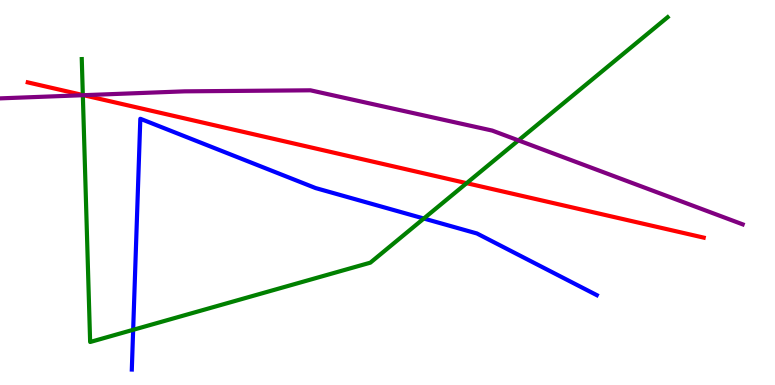[{'lines': ['blue', 'red'], 'intersections': []}, {'lines': ['green', 'red'], 'intersections': [{'x': 1.07, 'y': 7.53}, {'x': 6.02, 'y': 5.24}]}, {'lines': ['purple', 'red'], 'intersections': [{'x': 1.08, 'y': 7.53}]}, {'lines': ['blue', 'green'], 'intersections': [{'x': 1.72, 'y': 1.43}, {'x': 5.47, 'y': 4.32}]}, {'lines': ['blue', 'purple'], 'intersections': []}, {'lines': ['green', 'purple'], 'intersections': [{'x': 1.07, 'y': 7.53}, {'x': 6.69, 'y': 6.35}]}]